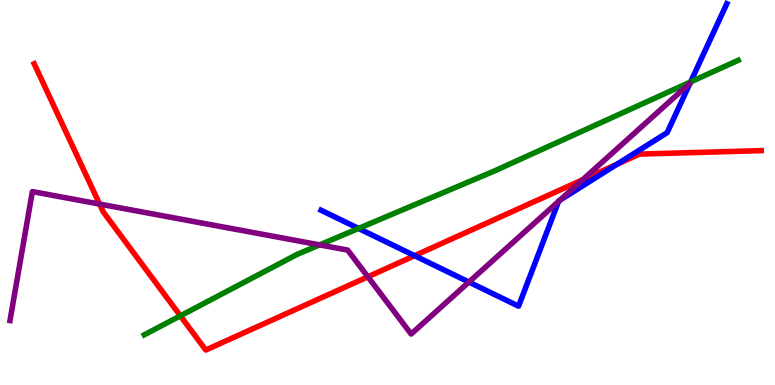[{'lines': ['blue', 'red'], 'intersections': [{'x': 5.35, 'y': 3.36}, {'x': 7.96, 'y': 5.73}]}, {'lines': ['green', 'red'], 'intersections': [{'x': 2.33, 'y': 1.8}]}, {'lines': ['purple', 'red'], 'intersections': [{'x': 1.29, 'y': 4.7}, {'x': 4.75, 'y': 2.81}, {'x': 7.52, 'y': 5.33}]}, {'lines': ['blue', 'green'], 'intersections': [{'x': 4.63, 'y': 4.07}, {'x': 8.91, 'y': 7.87}]}, {'lines': ['blue', 'purple'], 'intersections': [{'x': 6.05, 'y': 2.67}, {'x': 7.21, 'y': 4.77}, {'x': 7.22, 'y': 4.8}]}, {'lines': ['green', 'purple'], 'intersections': [{'x': 4.12, 'y': 3.64}]}]